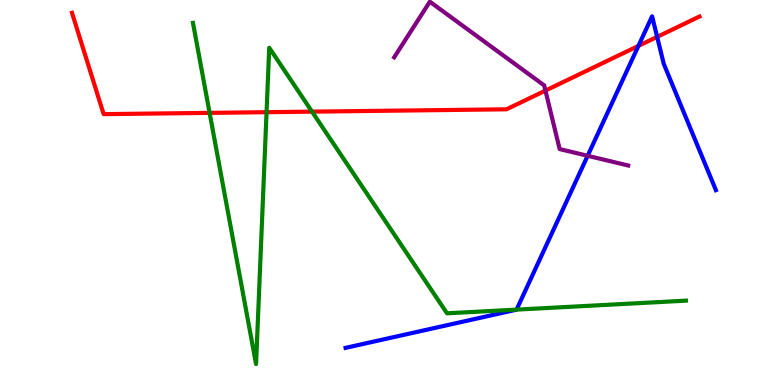[{'lines': ['blue', 'red'], 'intersections': [{'x': 8.24, 'y': 8.81}, {'x': 8.48, 'y': 9.04}]}, {'lines': ['green', 'red'], 'intersections': [{'x': 2.7, 'y': 7.07}, {'x': 3.44, 'y': 7.09}, {'x': 4.03, 'y': 7.1}]}, {'lines': ['purple', 'red'], 'intersections': [{'x': 7.04, 'y': 7.65}]}, {'lines': ['blue', 'green'], 'intersections': [{'x': 6.67, 'y': 1.96}]}, {'lines': ['blue', 'purple'], 'intersections': [{'x': 7.58, 'y': 5.95}]}, {'lines': ['green', 'purple'], 'intersections': []}]